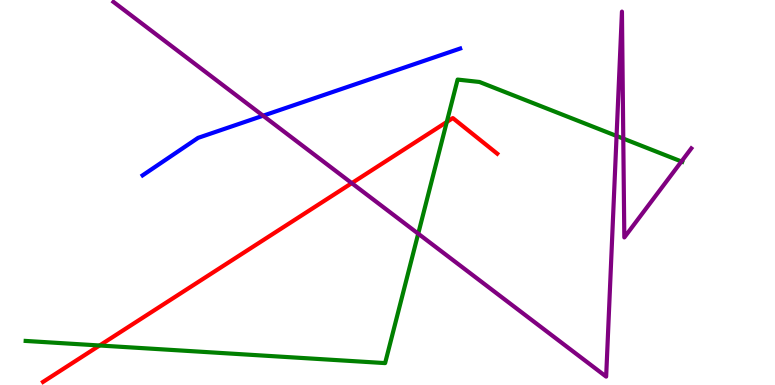[{'lines': ['blue', 'red'], 'intersections': []}, {'lines': ['green', 'red'], 'intersections': [{'x': 1.29, 'y': 1.03}, {'x': 5.76, 'y': 6.83}]}, {'lines': ['purple', 'red'], 'intersections': [{'x': 4.54, 'y': 5.24}]}, {'lines': ['blue', 'green'], 'intersections': []}, {'lines': ['blue', 'purple'], 'intersections': [{'x': 3.39, 'y': 6.99}]}, {'lines': ['green', 'purple'], 'intersections': [{'x': 5.4, 'y': 3.93}, {'x': 7.96, 'y': 6.47}, {'x': 8.04, 'y': 6.4}, {'x': 8.79, 'y': 5.81}]}]